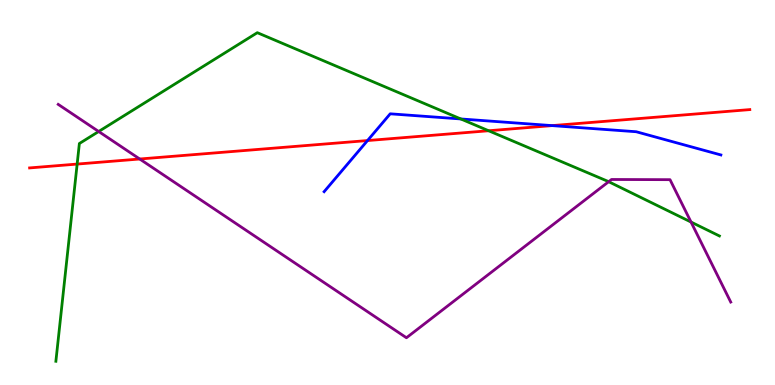[{'lines': ['blue', 'red'], 'intersections': [{'x': 4.74, 'y': 6.35}, {'x': 7.12, 'y': 6.74}]}, {'lines': ['green', 'red'], 'intersections': [{'x': 0.995, 'y': 5.74}, {'x': 6.3, 'y': 6.6}]}, {'lines': ['purple', 'red'], 'intersections': [{'x': 1.8, 'y': 5.87}]}, {'lines': ['blue', 'green'], 'intersections': [{'x': 5.95, 'y': 6.91}]}, {'lines': ['blue', 'purple'], 'intersections': []}, {'lines': ['green', 'purple'], 'intersections': [{'x': 1.27, 'y': 6.58}, {'x': 7.85, 'y': 5.28}, {'x': 8.92, 'y': 4.23}]}]